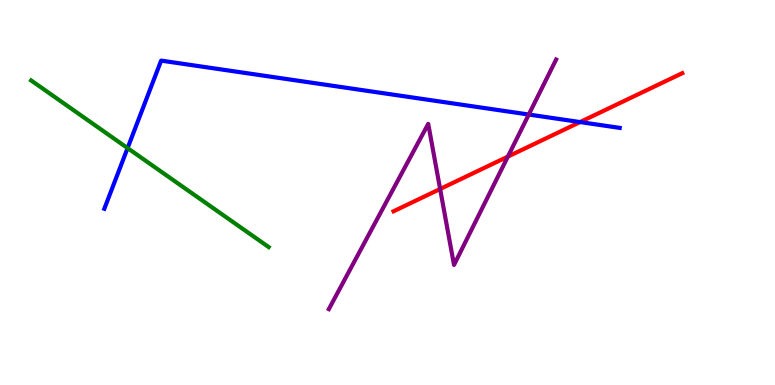[{'lines': ['blue', 'red'], 'intersections': [{'x': 7.48, 'y': 6.83}]}, {'lines': ['green', 'red'], 'intersections': []}, {'lines': ['purple', 'red'], 'intersections': [{'x': 5.68, 'y': 5.09}, {'x': 6.55, 'y': 5.93}]}, {'lines': ['blue', 'green'], 'intersections': [{'x': 1.65, 'y': 6.15}]}, {'lines': ['blue', 'purple'], 'intersections': [{'x': 6.82, 'y': 7.02}]}, {'lines': ['green', 'purple'], 'intersections': []}]